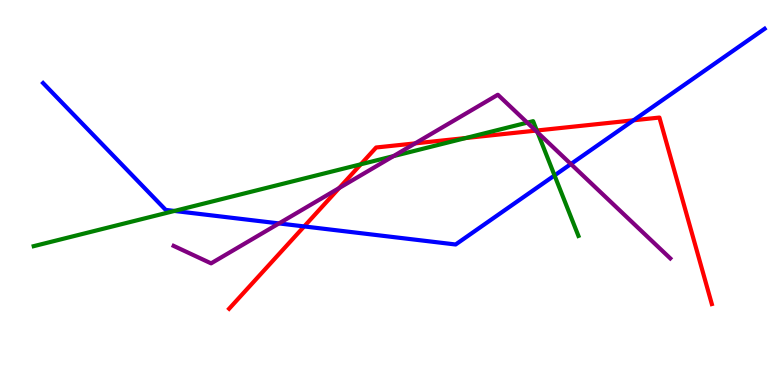[{'lines': ['blue', 'red'], 'intersections': [{'x': 3.92, 'y': 4.12}, {'x': 8.17, 'y': 6.88}]}, {'lines': ['green', 'red'], 'intersections': [{'x': 4.66, 'y': 5.73}, {'x': 6.01, 'y': 6.42}, {'x': 6.93, 'y': 6.61}]}, {'lines': ['purple', 'red'], 'intersections': [{'x': 4.38, 'y': 5.12}, {'x': 5.36, 'y': 6.28}, {'x': 6.91, 'y': 6.61}]}, {'lines': ['blue', 'green'], 'intersections': [{'x': 2.25, 'y': 4.52}, {'x': 7.16, 'y': 5.44}]}, {'lines': ['blue', 'purple'], 'intersections': [{'x': 3.6, 'y': 4.2}, {'x': 7.37, 'y': 5.74}]}, {'lines': ['green', 'purple'], 'intersections': [{'x': 5.08, 'y': 5.94}, {'x': 6.8, 'y': 6.81}, {'x': 6.94, 'y': 6.56}]}]